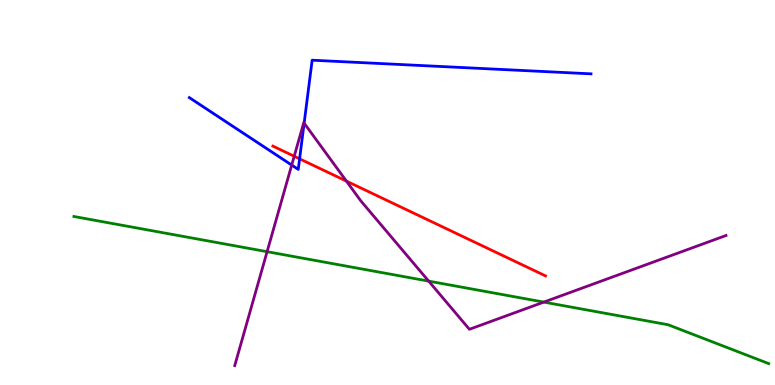[{'lines': ['blue', 'red'], 'intersections': [{'x': 3.87, 'y': 5.87}]}, {'lines': ['green', 'red'], 'intersections': []}, {'lines': ['purple', 'red'], 'intersections': [{'x': 3.8, 'y': 5.94}, {'x': 4.47, 'y': 5.3}]}, {'lines': ['blue', 'green'], 'intersections': []}, {'lines': ['blue', 'purple'], 'intersections': [{'x': 3.76, 'y': 5.71}, {'x': 3.92, 'y': 6.8}]}, {'lines': ['green', 'purple'], 'intersections': [{'x': 3.45, 'y': 3.46}, {'x': 5.53, 'y': 2.7}, {'x': 7.02, 'y': 2.15}]}]